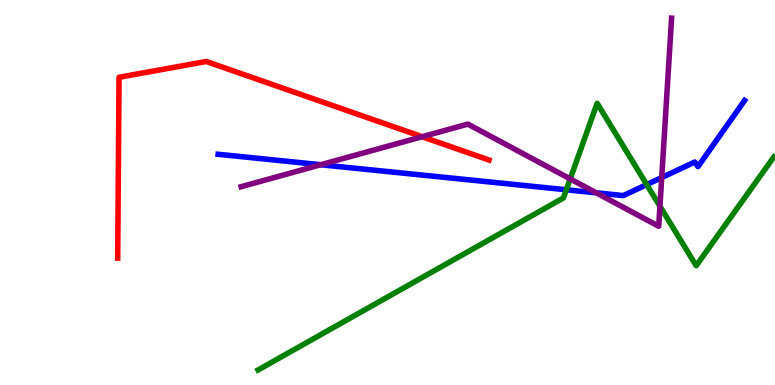[{'lines': ['blue', 'red'], 'intersections': []}, {'lines': ['green', 'red'], 'intersections': []}, {'lines': ['purple', 'red'], 'intersections': [{'x': 5.45, 'y': 6.45}]}, {'lines': ['blue', 'green'], 'intersections': [{'x': 7.31, 'y': 5.07}, {'x': 8.34, 'y': 5.21}]}, {'lines': ['blue', 'purple'], 'intersections': [{'x': 4.14, 'y': 5.72}, {'x': 7.69, 'y': 4.99}, {'x': 8.54, 'y': 5.39}]}, {'lines': ['green', 'purple'], 'intersections': [{'x': 7.36, 'y': 5.35}, {'x': 8.52, 'y': 4.64}]}]